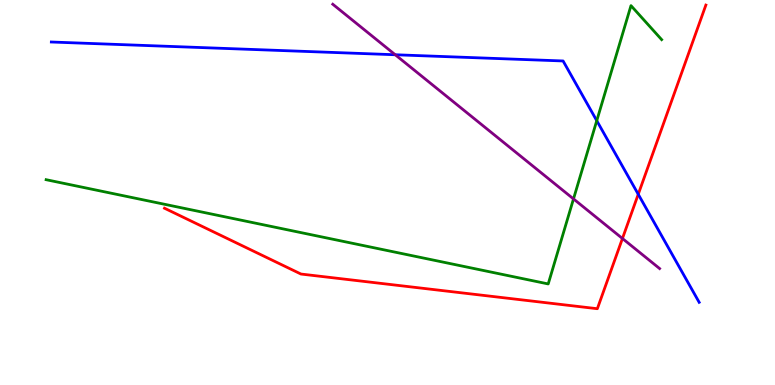[{'lines': ['blue', 'red'], 'intersections': [{'x': 8.24, 'y': 4.95}]}, {'lines': ['green', 'red'], 'intersections': []}, {'lines': ['purple', 'red'], 'intersections': [{'x': 8.03, 'y': 3.81}]}, {'lines': ['blue', 'green'], 'intersections': [{'x': 7.7, 'y': 6.87}]}, {'lines': ['blue', 'purple'], 'intersections': [{'x': 5.1, 'y': 8.58}]}, {'lines': ['green', 'purple'], 'intersections': [{'x': 7.4, 'y': 4.83}]}]